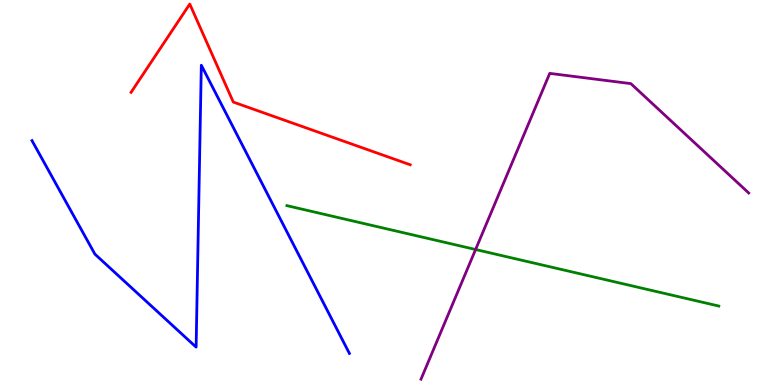[{'lines': ['blue', 'red'], 'intersections': []}, {'lines': ['green', 'red'], 'intersections': []}, {'lines': ['purple', 'red'], 'intersections': []}, {'lines': ['blue', 'green'], 'intersections': []}, {'lines': ['blue', 'purple'], 'intersections': []}, {'lines': ['green', 'purple'], 'intersections': [{'x': 6.14, 'y': 3.52}]}]